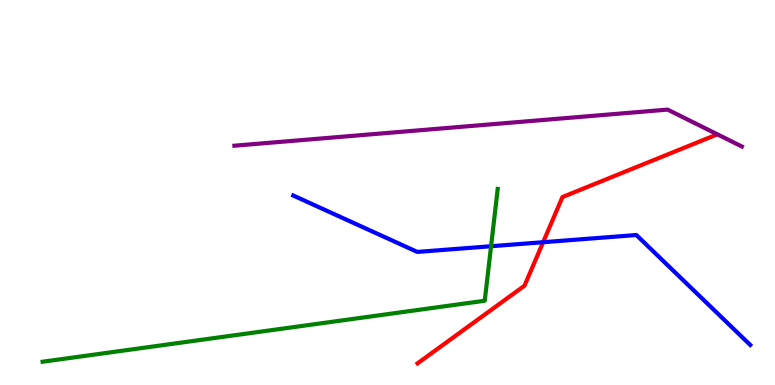[{'lines': ['blue', 'red'], 'intersections': [{'x': 7.01, 'y': 3.71}]}, {'lines': ['green', 'red'], 'intersections': []}, {'lines': ['purple', 'red'], 'intersections': []}, {'lines': ['blue', 'green'], 'intersections': [{'x': 6.34, 'y': 3.6}]}, {'lines': ['blue', 'purple'], 'intersections': []}, {'lines': ['green', 'purple'], 'intersections': []}]